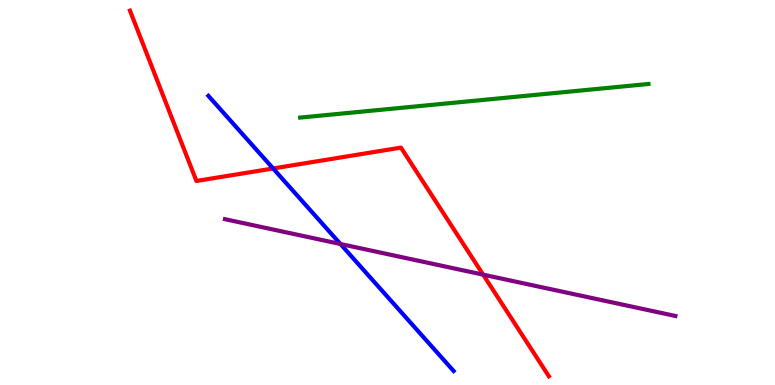[{'lines': ['blue', 'red'], 'intersections': [{'x': 3.52, 'y': 5.62}]}, {'lines': ['green', 'red'], 'intersections': []}, {'lines': ['purple', 'red'], 'intersections': [{'x': 6.23, 'y': 2.87}]}, {'lines': ['blue', 'green'], 'intersections': []}, {'lines': ['blue', 'purple'], 'intersections': [{'x': 4.39, 'y': 3.66}]}, {'lines': ['green', 'purple'], 'intersections': []}]